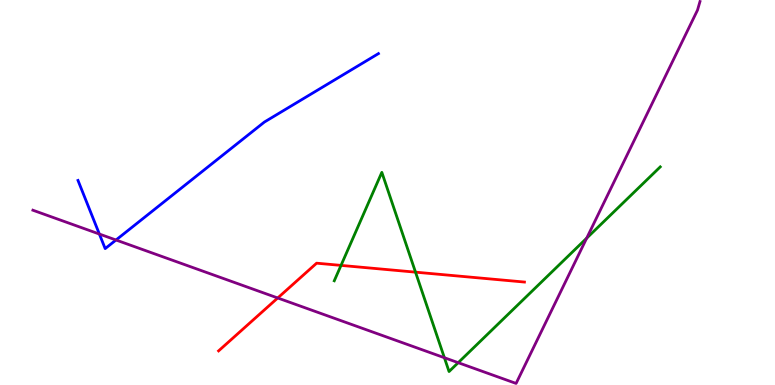[{'lines': ['blue', 'red'], 'intersections': []}, {'lines': ['green', 'red'], 'intersections': [{'x': 4.4, 'y': 3.11}, {'x': 5.36, 'y': 2.93}]}, {'lines': ['purple', 'red'], 'intersections': [{'x': 3.58, 'y': 2.26}]}, {'lines': ['blue', 'green'], 'intersections': []}, {'lines': ['blue', 'purple'], 'intersections': [{'x': 1.28, 'y': 3.92}, {'x': 1.5, 'y': 3.77}]}, {'lines': ['green', 'purple'], 'intersections': [{'x': 5.73, 'y': 0.709}, {'x': 5.91, 'y': 0.58}, {'x': 7.57, 'y': 3.81}]}]